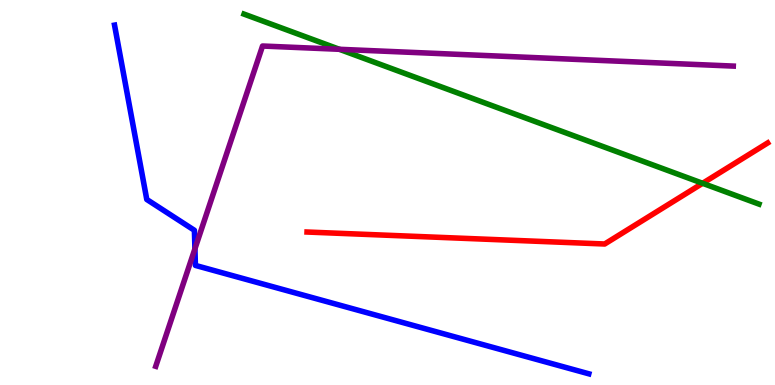[{'lines': ['blue', 'red'], 'intersections': []}, {'lines': ['green', 'red'], 'intersections': [{'x': 9.07, 'y': 5.24}]}, {'lines': ['purple', 'red'], 'intersections': []}, {'lines': ['blue', 'green'], 'intersections': []}, {'lines': ['blue', 'purple'], 'intersections': [{'x': 2.52, 'y': 3.54}]}, {'lines': ['green', 'purple'], 'intersections': [{'x': 4.38, 'y': 8.72}]}]